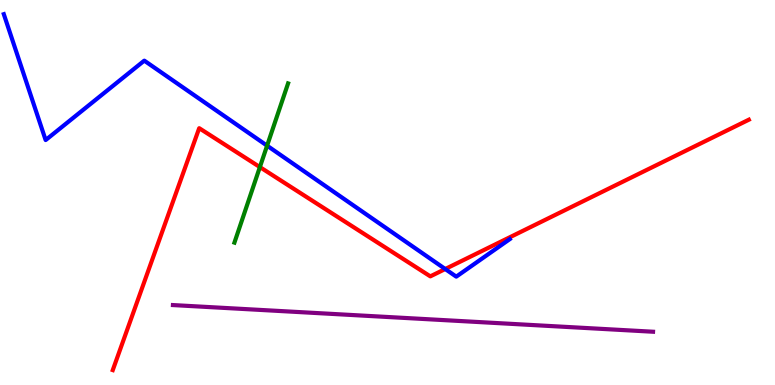[{'lines': ['blue', 'red'], 'intersections': [{'x': 5.75, 'y': 3.01}]}, {'lines': ['green', 'red'], 'intersections': [{'x': 3.35, 'y': 5.66}]}, {'lines': ['purple', 'red'], 'intersections': []}, {'lines': ['blue', 'green'], 'intersections': [{'x': 3.45, 'y': 6.22}]}, {'lines': ['blue', 'purple'], 'intersections': []}, {'lines': ['green', 'purple'], 'intersections': []}]